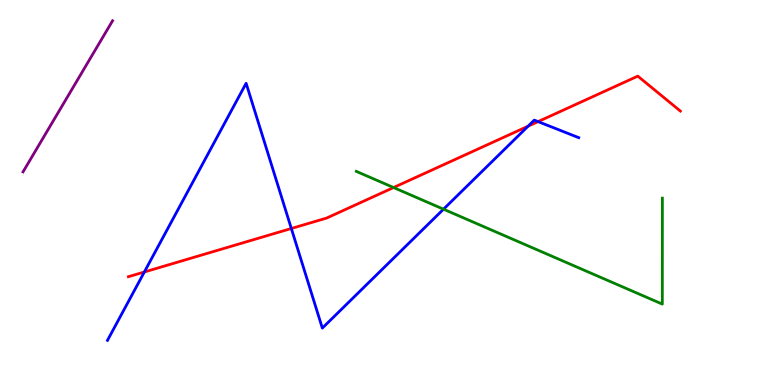[{'lines': ['blue', 'red'], 'intersections': [{'x': 1.86, 'y': 2.94}, {'x': 3.76, 'y': 4.06}, {'x': 6.81, 'y': 6.72}, {'x': 6.94, 'y': 6.84}]}, {'lines': ['green', 'red'], 'intersections': [{'x': 5.08, 'y': 5.13}]}, {'lines': ['purple', 'red'], 'intersections': []}, {'lines': ['blue', 'green'], 'intersections': [{'x': 5.72, 'y': 4.57}]}, {'lines': ['blue', 'purple'], 'intersections': []}, {'lines': ['green', 'purple'], 'intersections': []}]